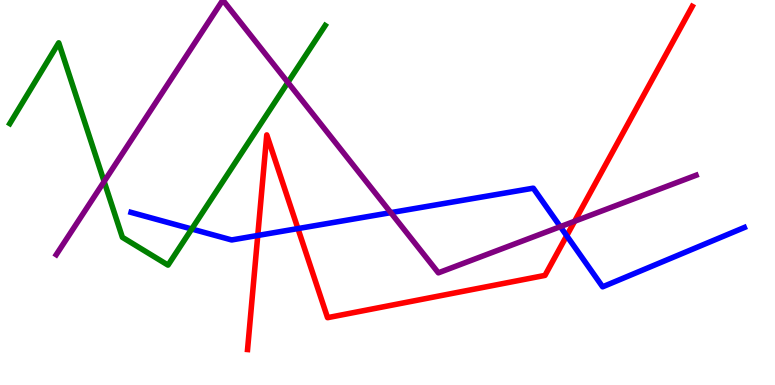[{'lines': ['blue', 'red'], 'intersections': [{'x': 3.33, 'y': 3.88}, {'x': 3.84, 'y': 4.06}, {'x': 7.31, 'y': 3.88}]}, {'lines': ['green', 'red'], 'intersections': []}, {'lines': ['purple', 'red'], 'intersections': [{'x': 7.41, 'y': 4.25}]}, {'lines': ['blue', 'green'], 'intersections': [{'x': 2.47, 'y': 4.05}]}, {'lines': ['blue', 'purple'], 'intersections': [{'x': 5.04, 'y': 4.48}, {'x': 7.23, 'y': 4.11}]}, {'lines': ['green', 'purple'], 'intersections': [{'x': 1.34, 'y': 5.29}, {'x': 3.71, 'y': 7.86}]}]